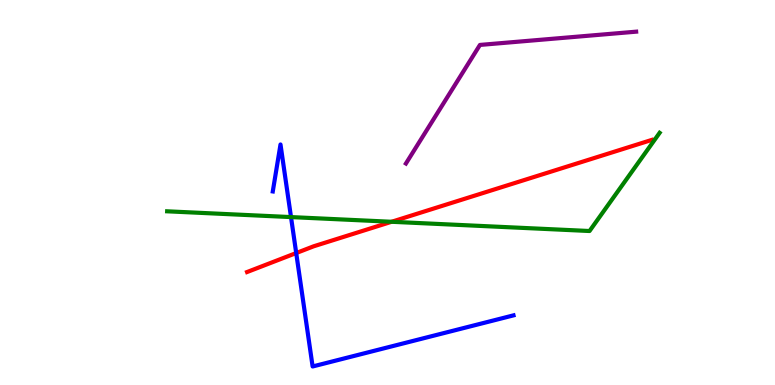[{'lines': ['blue', 'red'], 'intersections': [{'x': 3.82, 'y': 3.43}]}, {'lines': ['green', 'red'], 'intersections': [{'x': 5.05, 'y': 4.24}]}, {'lines': ['purple', 'red'], 'intersections': []}, {'lines': ['blue', 'green'], 'intersections': [{'x': 3.75, 'y': 4.36}]}, {'lines': ['blue', 'purple'], 'intersections': []}, {'lines': ['green', 'purple'], 'intersections': []}]